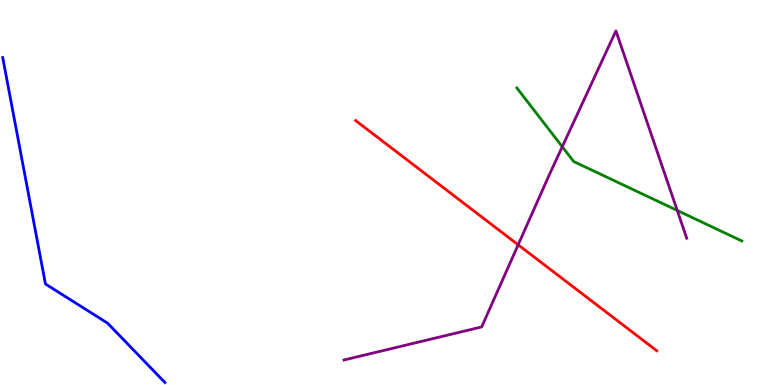[{'lines': ['blue', 'red'], 'intersections': []}, {'lines': ['green', 'red'], 'intersections': []}, {'lines': ['purple', 'red'], 'intersections': [{'x': 6.69, 'y': 3.64}]}, {'lines': ['blue', 'green'], 'intersections': []}, {'lines': ['blue', 'purple'], 'intersections': []}, {'lines': ['green', 'purple'], 'intersections': [{'x': 7.26, 'y': 6.19}, {'x': 8.74, 'y': 4.53}]}]